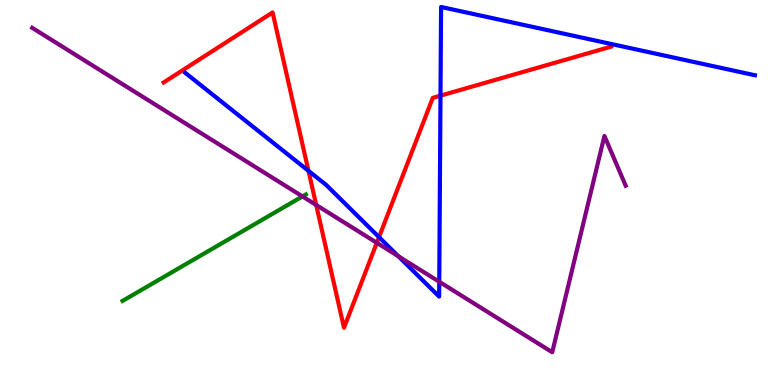[{'lines': ['blue', 'red'], 'intersections': [{'x': 3.98, 'y': 5.56}, {'x': 4.89, 'y': 3.84}, {'x': 5.68, 'y': 7.52}]}, {'lines': ['green', 'red'], 'intersections': []}, {'lines': ['purple', 'red'], 'intersections': [{'x': 4.08, 'y': 4.68}, {'x': 4.86, 'y': 3.69}]}, {'lines': ['blue', 'green'], 'intersections': []}, {'lines': ['blue', 'purple'], 'intersections': [{'x': 5.14, 'y': 3.34}, {'x': 5.67, 'y': 2.68}]}, {'lines': ['green', 'purple'], 'intersections': [{'x': 3.9, 'y': 4.9}]}]